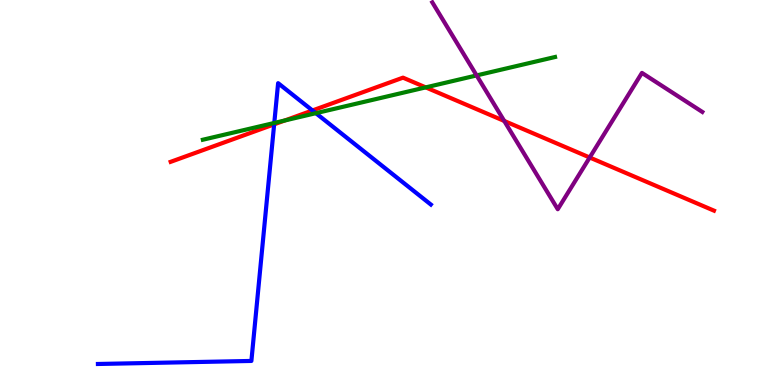[{'lines': ['blue', 'red'], 'intersections': [{'x': 3.54, 'y': 6.77}, {'x': 4.03, 'y': 7.13}]}, {'lines': ['green', 'red'], 'intersections': [{'x': 3.67, 'y': 6.87}, {'x': 5.49, 'y': 7.73}]}, {'lines': ['purple', 'red'], 'intersections': [{'x': 6.51, 'y': 6.86}, {'x': 7.61, 'y': 5.91}]}, {'lines': ['blue', 'green'], 'intersections': [{'x': 3.54, 'y': 6.81}, {'x': 4.08, 'y': 7.06}]}, {'lines': ['blue', 'purple'], 'intersections': []}, {'lines': ['green', 'purple'], 'intersections': [{'x': 6.15, 'y': 8.04}]}]